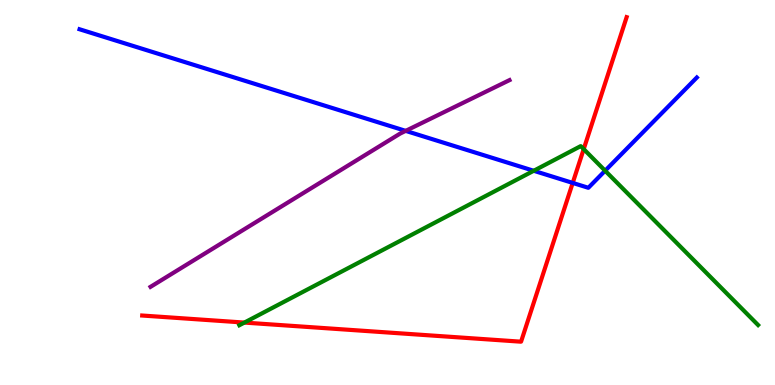[{'lines': ['blue', 'red'], 'intersections': [{'x': 7.39, 'y': 5.25}]}, {'lines': ['green', 'red'], 'intersections': [{'x': 3.15, 'y': 1.62}, {'x': 7.53, 'y': 6.13}]}, {'lines': ['purple', 'red'], 'intersections': []}, {'lines': ['blue', 'green'], 'intersections': [{'x': 6.89, 'y': 5.56}, {'x': 7.81, 'y': 5.57}]}, {'lines': ['blue', 'purple'], 'intersections': [{'x': 5.23, 'y': 6.6}]}, {'lines': ['green', 'purple'], 'intersections': []}]